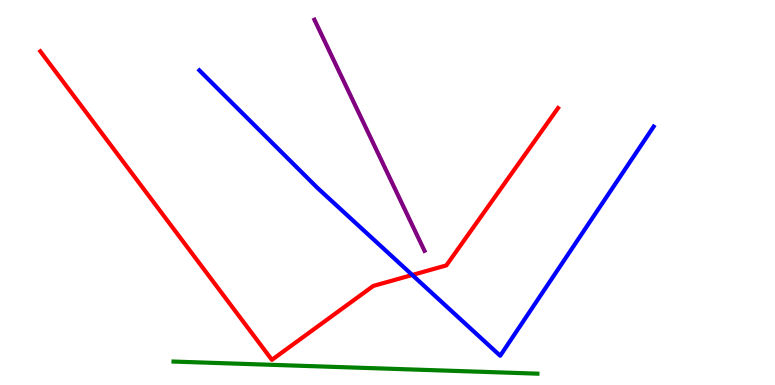[{'lines': ['blue', 'red'], 'intersections': [{'x': 5.32, 'y': 2.86}]}, {'lines': ['green', 'red'], 'intersections': []}, {'lines': ['purple', 'red'], 'intersections': []}, {'lines': ['blue', 'green'], 'intersections': []}, {'lines': ['blue', 'purple'], 'intersections': []}, {'lines': ['green', 'purple'], 'intersections': []}]